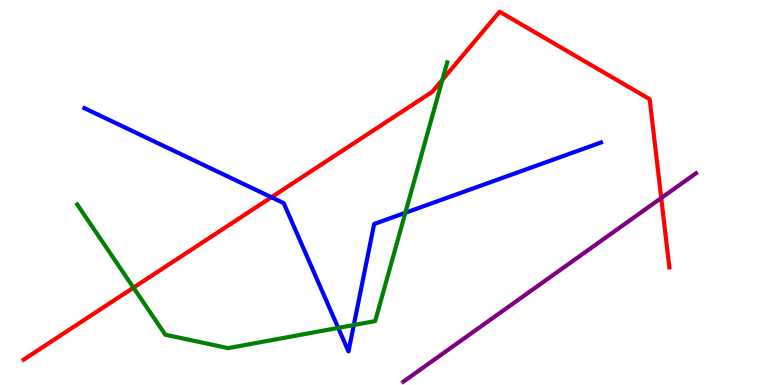[{'lines': ['blue', 'red'], 'intersections': [{'x': 3.5, 'y': 4.88}]}, {'lines': ['green', 'red'], 'intersections': [{'x': 1.72, 'y': 2.53}, {'x': 5.71, 'y': 7.93}]}, {'lines': ['purple', 'red'], 'intersections': [{'x': 8.53, 'y': 4.86}]}, {'lines': ['blue', 'green'], 'intersections': [{'x': 4.36, 'y': 1.48}, {'x': 4.57, 'y': 1.56}, {'x': 5.23, 'y': 4.47}]}, {'lines': ['blue', 'purple'], 'intersections': []}, {'lines': ['green', 'purple'], 'intersections': []}]